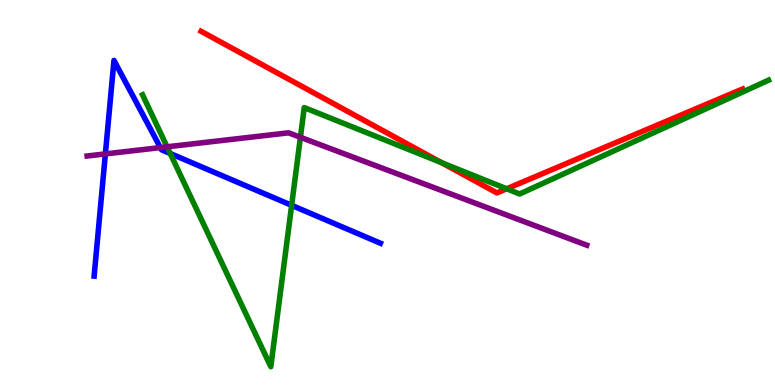[{'lines': ['blue', 'red'], 'intersections': []}, {'lines': ['green', 'red'], 'intersections': [{'x': 5.7, 'y': 5.77}, {'x': 6.54, 'y': 5.1}]}, {'lines': ['purple', 'red'], 'intersections': []}, {'lines': ['blue', 'green'], 'intersections': [{'x': 2.2, 'y': 6.01}, {'x': 3.76, 'y': 4.67}]}, {'lines': ['blue', 'purple'], 'intersections': [{'x': 1.36, 'y': 6.0}, {'x': 2.07, 'y': 6.17}]}, {'lines': ['green', 'purple'], 'intersections': [{'x': 2.16, 'y': 6.19}, {'x': 3.88, 'y': 6.43}]}]